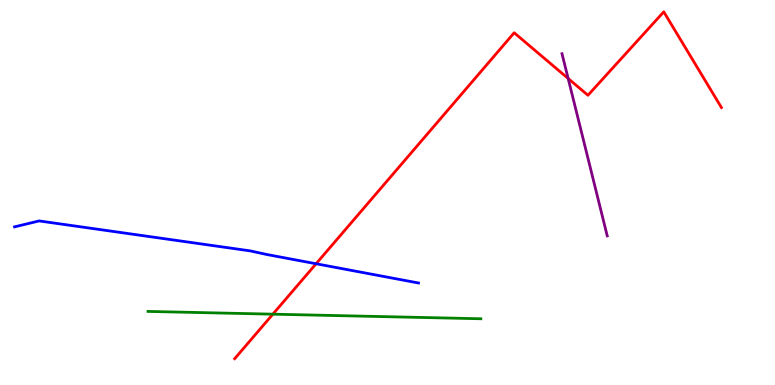[{'lines': ['blue', 'red'], 'intersections': [{'x': 4.08, 'y': 3.15}]}, {'lines': ['green', 'red'], 'intersections': [{'x': 3.52, 'y': 1.84}]}, {'lines': ['purple', 'red'], 'intersections': [{'x': 7.33, 'y': 7.96}]}, {'lines': ['blue', 'green'], 'intersections': []}, {'lines': ['blue', 'purple'], 'intersections': []}, {'lines': ['green', 'purple'], 'intersections': []}]